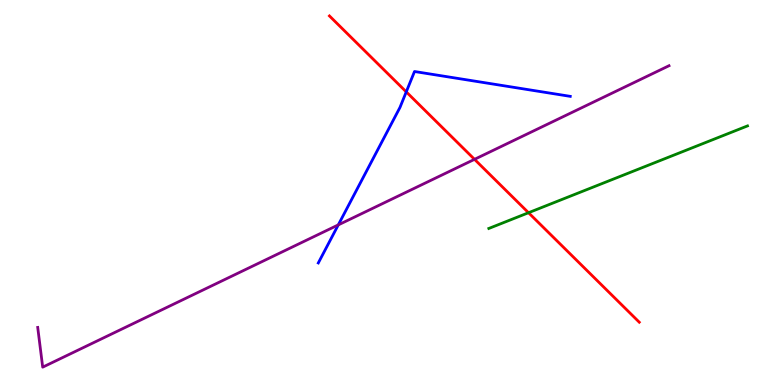[{'lines': ['blue', 'red'], 'intersections': [{'x': 5.24, 'y': 7.61}]}, {'lines': ['green', 'red'], 'intersections': [{'x': 6.82, 'y': 4.47}]}, {'lines': ['purple', 'red'], 'intersections': [{'x': 6.12, 'y': 5.86}]}, {'lines': ['blue', 'green'], 'intersections': []}, {'lines': ['blue', 'purple'], 'intersections': [{'x': 4.37, 'y': 4.16}]}, {'lines': ['green', 'purple'], 'intersections': []}]